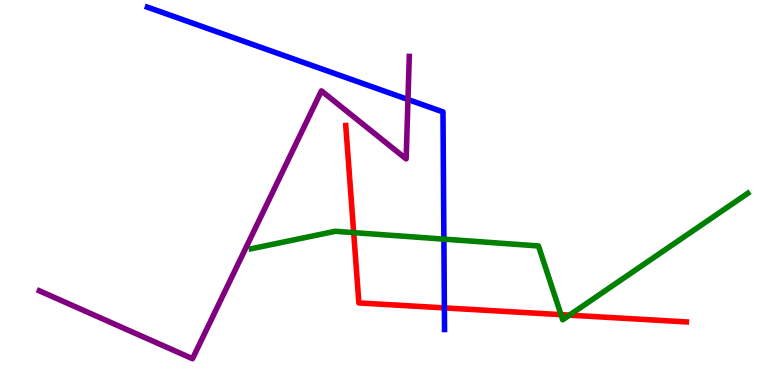[{'lines': ['blue', 'red'], 'intersections': [{'x': 5.73, 'y': 2.0}]}, {'lines': ['green', 'red'], 'intersections': [{'x': 4.56, 'y': 3.96}, {'x': 7.24, 'y': 1.83}, {'x': 7.35, 'y': 1.81}]}, {'lines': ['purple', 'red'], 'intersections': []}, {'lines': ['blue', 'green'], 'intersections': [{'x': 5.73, 'y': 3.79}]}, {'lines': ['blue', 'purple'], 'intersections': [{'x': 5.26, 'y': 7.42}]}, {'lines': ['green', 'purple'], 'intersections': []}]